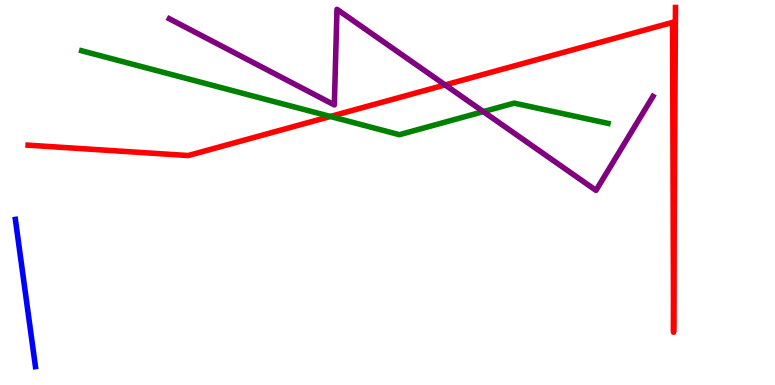[{'lines': ['blue', 'red'], 'intersections': []}, {'lines': ['green', 'red'], 'intersections': [{'x': 4.26, 'y': 6.97}]}, {'lines': ['purple', 'red'], 'intersections': [{'x': 5.74, 'y': 7.79}]}, {'lines': ['blue', 'green'], 'intersections': []}, {'lines': ['blue', 'purple'], 'intersections': []}, {'lines': ['green', 'purple'], 'intersections': [{'x': 6.24, 'y': 7.1}]}]